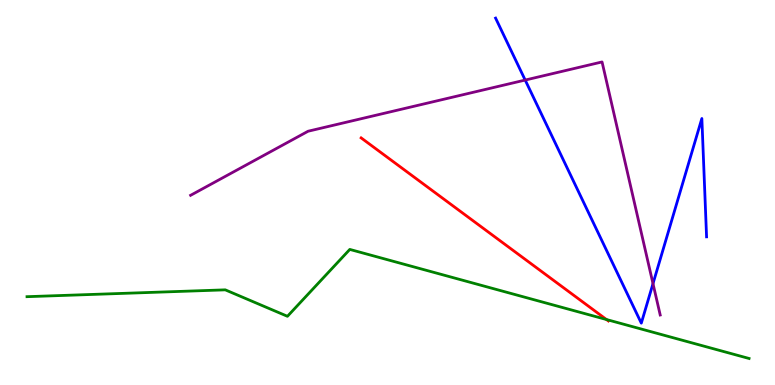[{'lines': ['blue', 'red'], 'intersections': []}, {'lines': ['green', 'red'], 'intersections': [{'x': 7.83, 'y': 1.7}]}, {'lines': ['purple', 'red'], 'intersections': []}, {'lines': ['blue', 'green'], 'intersections': []}, {'lines': ['blue', 'purple'], 'intersections': [{'x': 6.78, 'y': 7.92}, {'x': 8.43, 'y': 2.63}]}, {'lines': ['green', 'purple'], 'intersections': []}]